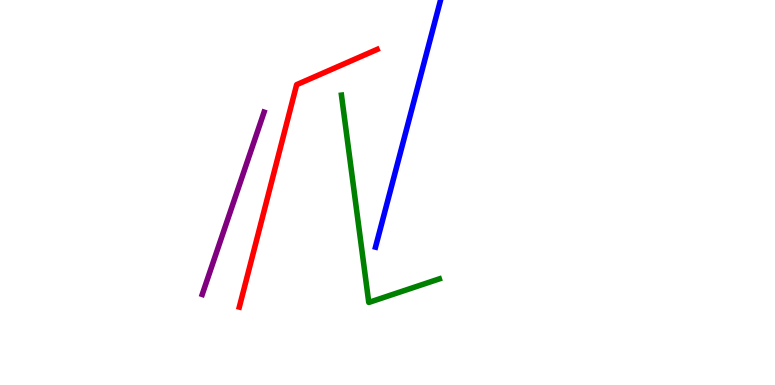[{'lines': ['blue', 'red'], 'intersections': []}, {'lines': ['green', 'red'], 'intersections': []}, {'lines': ['purple', 'red'], 'intersections': []}, {'lines': ['blue', 'green'], 'intersections': []}, {'lines': ['blue', 'purple'], 'intersections': []}, {'lines': ['green', 'purple'], 'intersections': []}]